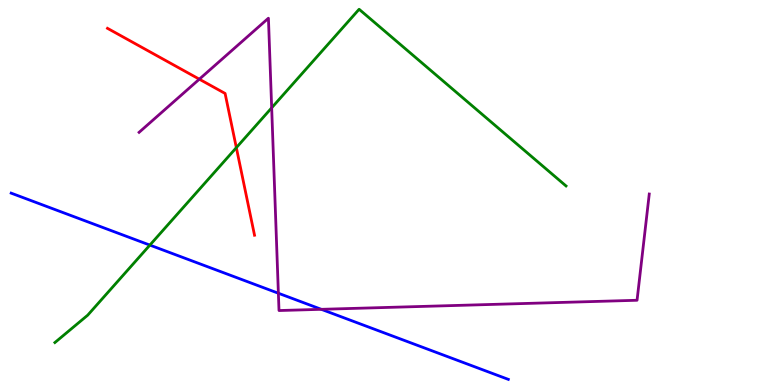[{'lines': ['blue', 'red'], 'intersections': []}, {'lines': ['green', 'red'], 'intersections': [{'x': 3.05, 'y': 6.17}]}, {'lines': ['purple', 'red'], 'intersections': [{'x': 2.57, 'y': 7.94}]}, {'lines': ['blue', 'green'], 'intersections': [{'x': 1.93, 'y': 3.63}]}, {'lines': ['blue', 'purple'], 'intersections': [{'x': 3.59, 'y': 2.38}, {'x': 4.15, 'y': 1.97}]}, {'lines': ['green', 'purple'], 'intersections': [{'x': 3.51, 'y': 7.2}]}]